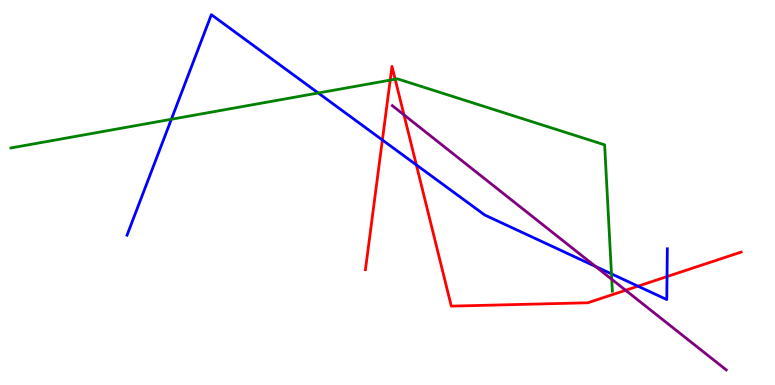[{'lines': ['blue', 'red'], 'intersections': [{'x': 4.93, 'y': 6.36}, {'x': 5.37, 'y': 5.72}, {'x': 8.23, 'y': 2.57}, {'x': 8.61, 'y': 2.82}]}, {'lines': ['green', 'red'], 'intersections': [{'x': 5.03, 'y': 7.92}, {'x': 5.1, 'y': 7.94}]}, {'lines': ['purple', 'red'], 'intersections': [{'x': 5.21, 'y': 7.02}, {'x': 8.07, 'y': 2.46}]}, {'lines': ['blue', 'green'], 'intersections': [{'x': 2.21, 'y': 6.9}, {'x': 4.11, 'y': 7.58}, {'x': 7.89, 'y': 2.89}]}, {'lines': ['blue', 'purple'], 'intersections': [{'x': 7.68, 'y': 3.08}]}, {'lines': ['green', 'purple'], 'intersections': [{'x': 7.89, 'y': 2.75}]}]